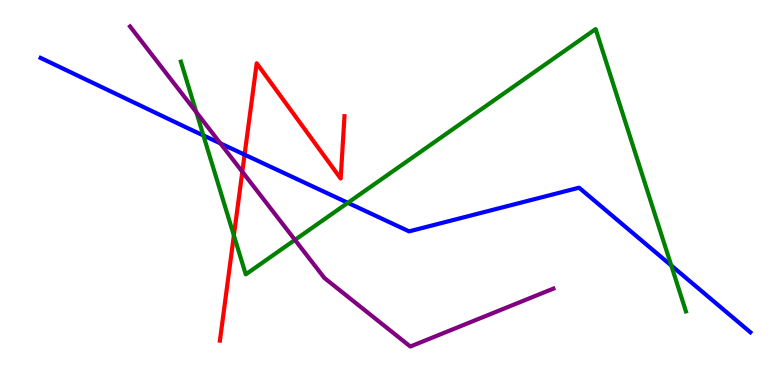[{'lines': ['blue', 'red'], 'intersections': [{'x': 3.16, 'y': 5.98}]}, {'lines': ['green', 'red'], 'intersections': [{'x': 3.02, 'y': 3.89}]}, {'lines': ['purple', 'red'], 'intersections': [{'x': 3.13, 'y': 5.54}]}, {'lines': ['blue', 'green'], 'intersections': [{'x': 2.62, 'y': 6.48}, {'x': 4.49, 'y': 4.73}, {'x': 8.66, 'y': 3.1}]}, {'lines': ['blue', 'purple'], 'intersections': [{'x': 2.84, 'y': 6.28}]}, {'lines': ['green', 'purple'], 'intersections': [{'x': 2.53, 'y': 7.09}, {'x': 3.81, 'y': 3.77}]}]